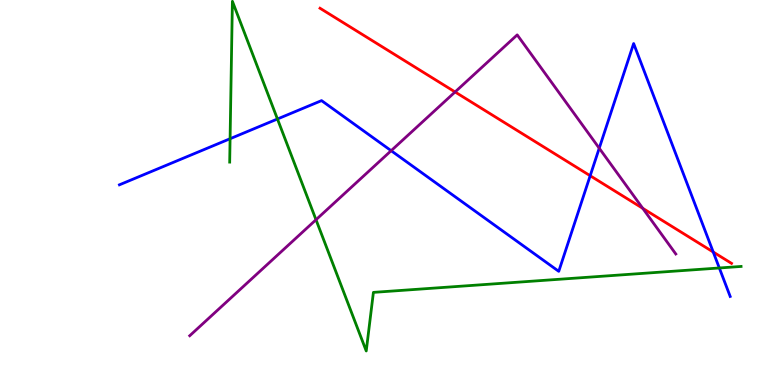[{'lines': ['blue', 'red'], 'intersections': [{'x': 7.62, 'y': 5.44}, {'x': 9.2, 'y': 3.45}]}, {'lines': ['green', 'red'], 'intersections': []}, {'lines': ['purple', 'red'], 'intersections': [{'x': 5.87, 'y': 7.61}, {'x': 8.29, 'y': 4.59}]}, {'lines': ['blue', 'green'], 'intersections': [{'x': 2.97, 'y': 6.4}, {'x': 3.58, 'y': 6.91}, {'x': 9.28, 'y': 3.04}]}, {'lines': ['blue', 'purple'], 'intersections': [{'x': 5.05, 'y': 6.09}, {'x': 7.73, 'y': 6.15}]}, {'lines': ['green', 'purple'], 'intersections': [{'x': 4.08, 'y': 4.29}]}]